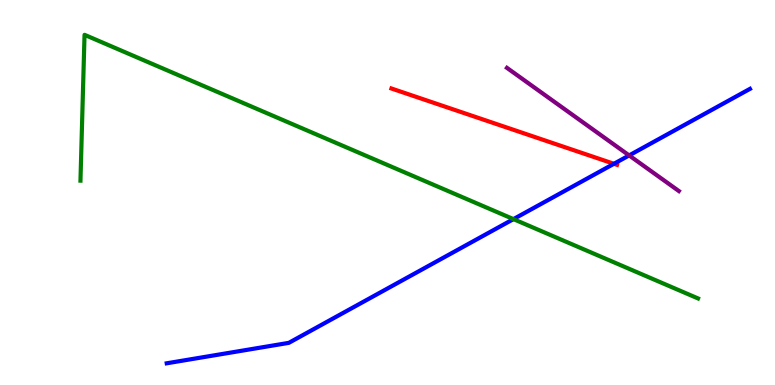[{'lines': ['blue', 'red'], 'intersections': [{'x': 7.92, 'y': 5.75}]}, {'lines': ['green', 'red'], 'intersections': []}, {'lines': ['purple', 'red'], 'intersections': []}, {'lines': ['blue', 'green'], 'intersections': [{'x': 6.63, 'y': 4.31}]}, {'lines': ['blue', 'purple'], 'intersections': [{'x': 8.12, 'y': 5.96}]}, {'lines': ['green', 'purple'], 'intersections': []}]